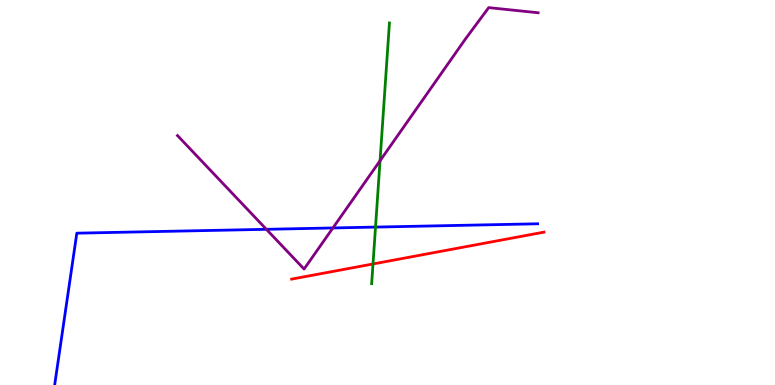[{'lines': ['blue', 'red'], 'intersections': []}, {'lines': ['green', 'red'], 'intersections': [{'x': 4.81, 'y': 3.14}]}, {'lines': ['purple', 'red'], 'intersections': []}, {'lines': ['blue', 'green'], 'intersections': [{'x': 4.85, 'y': 4.1}]}, {'lines': ['blue', 'purple'], 'intersections': [{'x': 3.44, 'y': 4.04}, {'x': 4.3, 'y': 4.08}]}, {'lines': ['green', 'purple'], 'intersections': [{'x': 4.9, 'y': 5.83}]}]